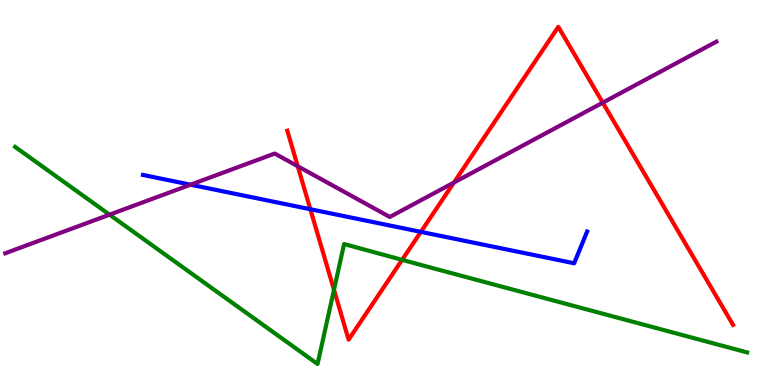[{'lines': ['blue', 'red'], 'intersections': [{'x': 4.0, 'y': 4.57}, {'x': 5.43, 'y': 3.98}]}, {'lines': ['green', 'red'], 'intersections': [{'x': 4.31, 'y': 2.47}, {'x': 5.19, 'y': 3.25}]}, {'lines': ['purple', 'red'], 'intersections': [{'x': 3.84, 'y': 5.68}, {'x': 5.86, 'y': 5.26}, {'x': 7.78, 'y': 7.33}]}, {'lines': ['blue', 'green'], 'intersections': []}, {'lines': ['blue', 'purple'], 'intersections': [{'x': 2.46, 'y': 5.2}]}, {'lines': ['green', 'purple'], 'intersections': [{'x': 1.41, 'y': 4.42}]}]